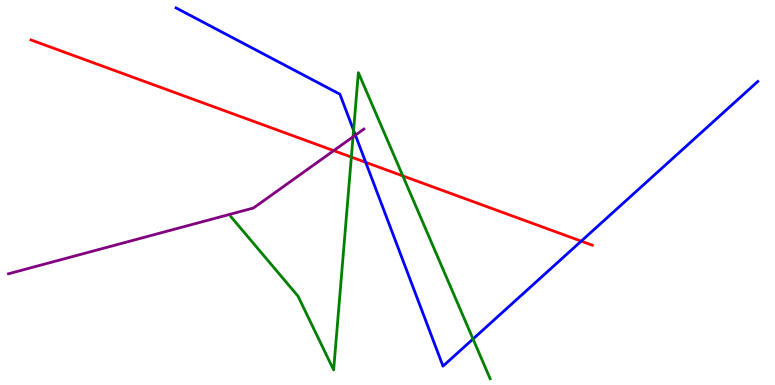[{'lines': ['blue', 'red'], 'intersections': [{'x': 4.72, 'y': 5.78}, {'x': 7.5, 'y': 3.74}]}, {'lines': ['green', 'red'], 'intersections': [{'x': 4.53, 'y': 5.92}, {'x': 5.2, 'y': 5.43}]}, {'lines': ['purple', 'red'], 'intersections': [{'x': 4.31, 'y': 6.09}]}, {'lines': ['blue', 'green'], 'intersections': [{'x': 4.56, 'y': 6.62}, {'x': 6.1, 'y': 1.2}]}, {'lines': ['blue', 'purple'], 'intersections': [{'x': 4.59, 'y': 6.49}]}, {'lines': ['green', 'purple'], 'intersections': [{'x': 4.56, 'y': 6.45}]}]